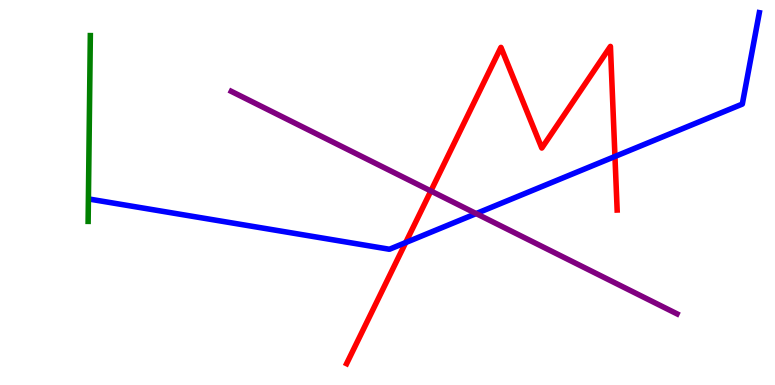[{'lines': ['blue', 'red'], 'intersections': [{'x': 5.23, 'y': 3.7}, {'x': 7.93, 'y': 5.94}]}, {'lines': ['green', 'red'], 'intersections': []}, {'lines': ['purple', 'red'], 'intersections': [{'x': 5.56, 'y': 5.04}]}, {'lines': ['blue', 'green'], 'intersections': []}, {'lines': ['blue', 'purple'], 'intersections': [{'x': 6.14, 'y': 4.45}]}, {'lines': ['green', 'purple'], 'intersections': []}]